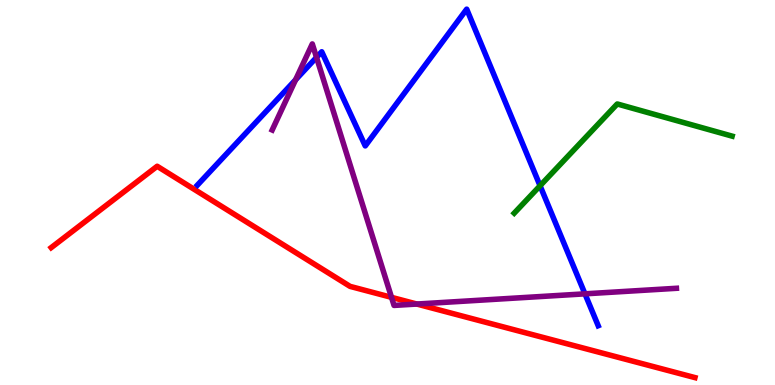[{'lines': ['blue', 'red'], 'intersections': []}, {'lines': ['green', 'red'], 'intersections': []}, {'lines': ['purple', 'red'], 'intersections': [{'x': 5.05, 'y': 2.28}, {'x': 5.38, 'y': 2.1}]}, {'lines': ['blue', 'green'], 'intersections': [{'x': 6.97, 'y': 5.18}]}, {'lines': ['blue', 'purple'], 'intersections': [{'x': 3.81, 'y': 7.93}, {'x': 4.08, 'y': 8.51}, {'x': 7.55, 'y': 2.37}]}, {'lines': ['green', 'purple'], 'intersections': []}]